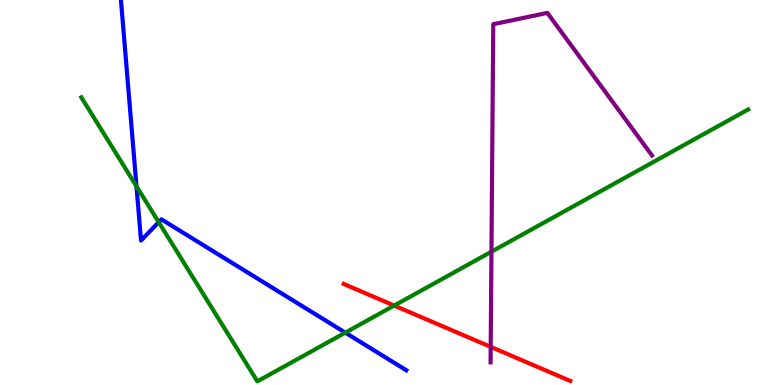[{'lines': ['blue', 'red'], 'intersections': []}, {'lines': ['green', 'red'], 'intersections': [{'x': 5.09, 'y': 2.06}]}, {'lines': ['purple', 'red'], 'intersections': [{'x': 6.33, 'y': 0.99}]}, {'lines': ['blue', 'green'], 'intersections': [{'x': 1.76, 'y': 5.16}, {'x': 2.05, 'y': 4.23}, {'x': 4.46, 'y': 1.36}]}, {'lines': ['blue', 'purple'], 'intersections': []}, {'lines': ['green', 'purple'], 'intersections': [{'x': 6.34, 'y': 3.46}]}]